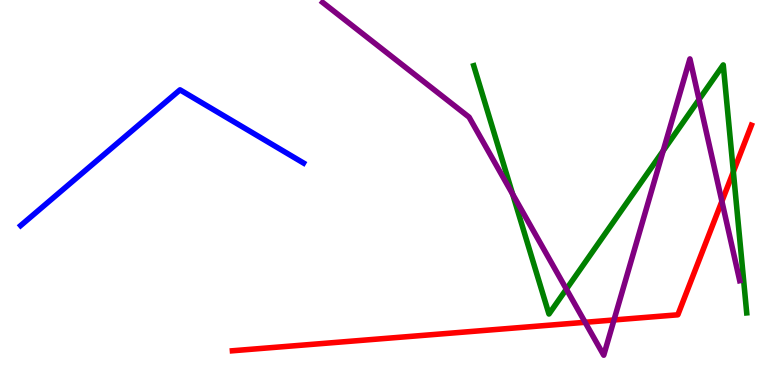[{'lines': ['blue', 'red'], 'intersections': []}, {'lines': ['green', 'red'], 'intersections': [{'x': 9.46, 'y': 5.54}]}, {'lines': ['purple', 'red'], 'intersections': [{'x': 7.55, 'y': 1.63}, {'x': 7.92, 'y': 1.69}, {'x': 9.31, 'y': 4.77}]}, {'lines': ['blue', 'green'], 'intersections': []}, {'lines': ['blue', 'purple'], 'intersections': []}, {'lines': ['green', 'purple'], 'intersections': [{'x': 6.61, 'y': 4.96}, {'x': 7.31, 'y': 2.49}, {'x': 8.56, 'y': 6.08}, {'x': 9.02, 'y': 7.42}]}]